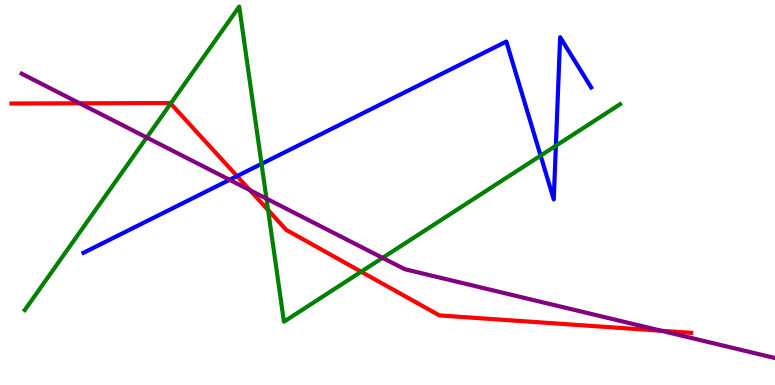[{'lines': ['blue', 'red'], 'intersections': [{'x': 3.06, 'y': 5.43}]}, {'lines': ['green', 'red'], 'intersections': [{'x': 2.2, 'y': 7.31}, {'x': 3.46, 'y': 4.54}, {'x': 4.66, 'y': 2.94}]}, {'lines': ['purple', 'red'], 'intersections': [{'x': 1.03, 'y': 7.32}, {'x': 3.22, 'y': 5.06}, {'x': 8.53, 'y': 1.41}]}, {'lines': ['blue', 'green'], 'intersections': [{'x': 3.37, 'y': 5.74}, {'x': 6.98, 'y': 5.96}, {'x': 7.17, 'y': 6.21}]}, {'lines': ['blue', 'purple'], 'intersections': [{'x': 2.96, 'y': 5.33}]}, {'lines': ['green', 'purple'], 'intersections': [{'x': 1.89, 'y': 6.43}, {'x': 3.44, 'y': 4.84}, {'x': 4.94, 'y': 3.3}]}]